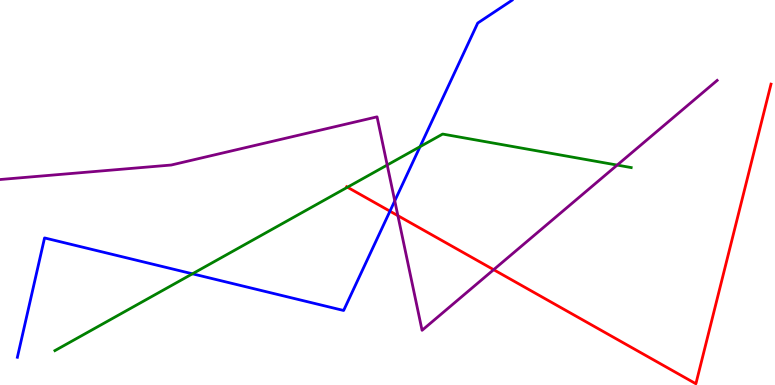[{'lines': ['blue', 'red'], 'intersections': [{'x': 5.03, 'y': 4.51}]}, {'lines': ['green', 'red'], 'intersections': [{'x': 4.48, 'y': 5.14}]}, {'lines': ['purple', 'red'], 'intersections': [{'x': 5.13, 'y': 4.4}, {'x': 6.37, 'y': 3.0}]}, {'lines': ['blue', 'green'], 'intersections': [{'x': 2.48, 'y': 2.89}, {'x': 5.42, 'y': 6.19}]}, {'lines': ['blue', 'purple'], 'intersections': [{'x': 5.09, 'y': 4.78}]}, {'lines': ['green', 'purple'], 'intersections': [{'x': 5.0, 'y': 5.71}, {'x': 7.96, 'y': 5.71}]}]